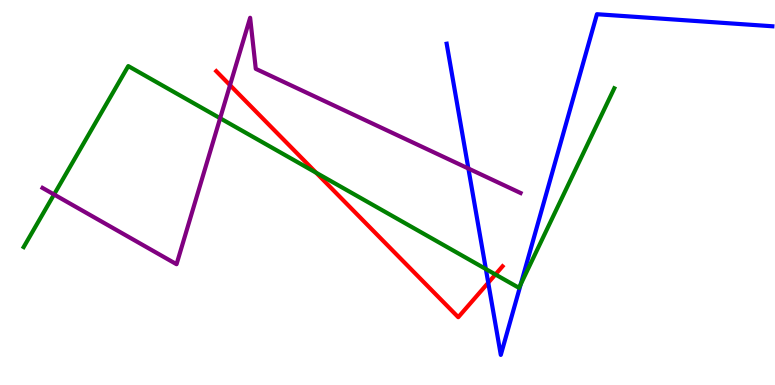[{'lines': ['blue', 'red'], 'intersections': [{'x': 6.3, 'y': 2.66}]}, {'lines': ['green', 'red'], 'intersections': [{'x': 4.08, 'y': 5.51}, {'x': 6.39, 'y': 2.87}]}, {'lines': ['purple', 'red'], 'intersections': [{'x': 2.97, 'y': 7.79}]}, {'lines': ['blue', 'green'], 'intersections': [{'x': 6.27, 'y': 3.01}, {'x': 6.72, 'y': 2.62}]}, {'lines': ['blue', 'purple'], 'intersections': [{'x': 6.04, 'y': 5.62}]}, {'lines': ['green', 'purple'], 'intersections': [{'x': 0.697, 'y': 4.95}, {'x': 2.84, 'y': 6.93}]}]